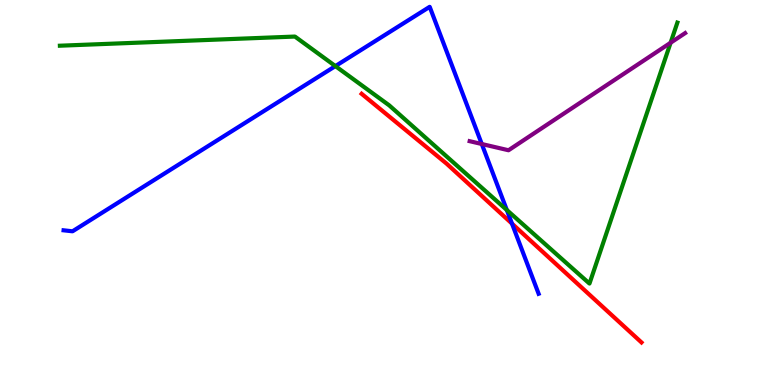[{'lines': ['blue', 'red'], 'intersections': [{'x': 6.61, 'y': 4.19}]}, {'lines': ['green', 'red'], 'intersections': []}, {'lines': ['purple', 'red'], 'intersections': []}, {'lines': ['blue', 'green'], 'intersections': [{'x': 4.33, 'y': 8.28}, {'x': 6.54, 'y': 4.54}]}, {'lines': ['blue', 'purple'], 'intersections': [{'x': 6.22, 'y': 6.26}]}, {'lines': ['green', 'purple'], 'intersections': [{'x': 8.65, 'y': 8.89}]}]